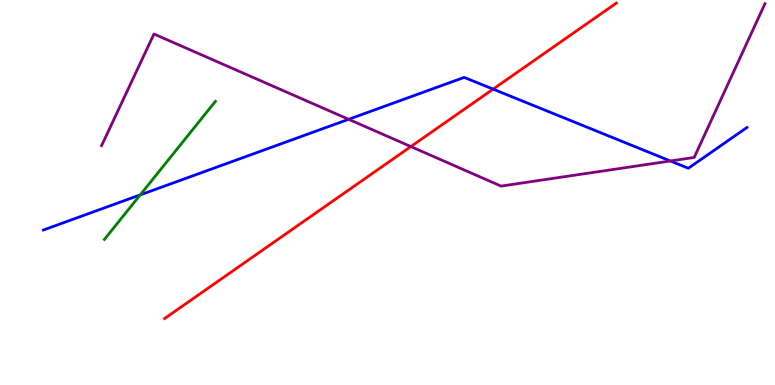[{'lines': ['blue', 'red'], 'intersections': [{'x': 6.36, 'y': 7.68}]}, {'lines': ['green', 'red'], 'intersections': []}, {'lines': ['purple', 'red'], 'intersections': [{'x': 5.3, 'y': 6.19}]}, {'lines': ['blue', 'green'], 'intersections': [{'x': 1.81, 'y': 4.94}]}, {'lines': ['blue', 'purple'], 'intersections': [{'x': 4.5, 'y': 6.9}, {'x': 8.65, 'y': 5.82}]}, {'lines': ['green', 'purple'], 'intersections': []}]